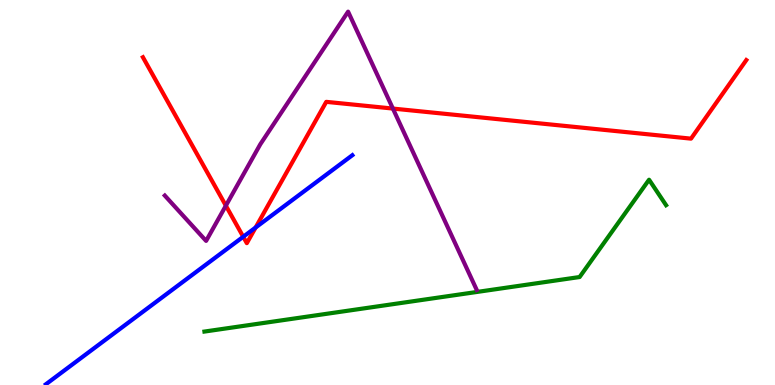[{'lines': ['blue', 'red'], 'intersections': [{'x': 3.14, 'y': 3.85}, {'x': 3.3, 'y': 4.09}]}, {'lines': ['green', 'red'], 'intersections': []}, {'lines': ['purple', 'red'], 'intersections': [{'x': 2.91, 'y': 4.66}, {'x': 5.07, 'y': 7.18}]}, {'lines': ['blue', 'green'], 'intersections': []}, {'lines': ['blue', 'purple'], 'intersections': []}, {'lines': ['green', 'purple'], 'intersections': []}]